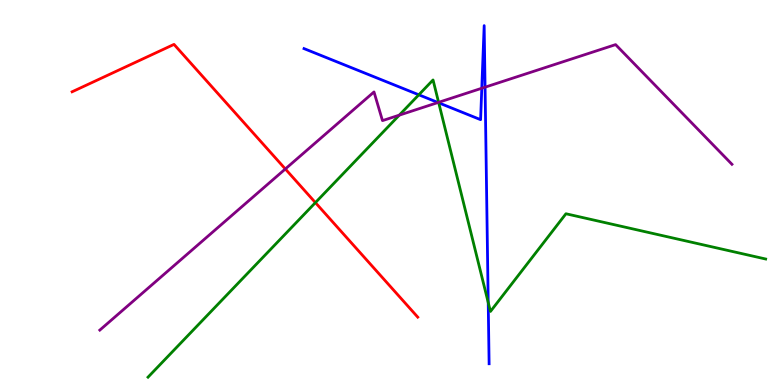[{'lines': ['blue', 'red'], 'intersections': []}, {'lines': ['green', 'red'], 'intersections': [{'x': 4.07, 'y': 4.74}]}, {'lines': ['purple', 'red'], 'intersections': [{'x': 3.68, 'y': 5.61}]}, {'lines': ['blue', 'green'], 'intersections': [{'x': 5.4, 'y': 7.54}, {'x': 5.66, 'y': 7.33}, {'x': 6.3, 'y': 2.14}]}, {'lines': ['blue', 'purple'], 'intersections': [{'x': 5.65, 'y': 7.34}, {'x': 6.22, 'y': 7.71}, {'x': 6.26, 'y': 7.74}]}, {'lines': ['green', 'purple'], 'intersections': [{'x': 5.15, 'y': 7.01}, {'x': 5.66, 'y': 7.34}]}]